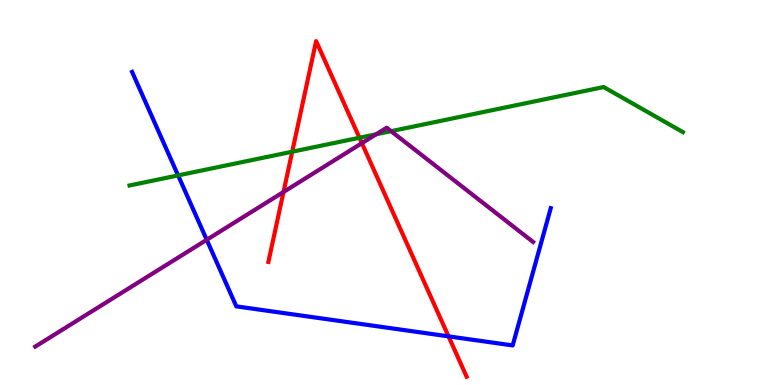[{'lines': ['blue', 'red'], 'intersections': [{'x': 5.79, 'y': 1.26}]}, {'lines': ['green', 'red'], 'intersections': [{'x': 3.77, 'y': 6.06}, {'x': 4.64, 'y': 6.42}]}, {'lines': ['purple', 'red'], 'intersections': [{'x': 3.66, 'y': 5.01}, {'x': 4.67, 'y': 6.28}]}, {'lines': ['blue', 'green'], 'intersections': [{'x': 2.3, 'y': 5.44}]}, {'lines': ['blue', 'purple'], 'intersections': [{'x': 2.67, 'y': 3.77}]}, {'lines': ['green', 'purple'], 'intersections': [{'x': 4.85, 'y': 6.51}, {'x': 5.05, 'y': 6.59}]}]